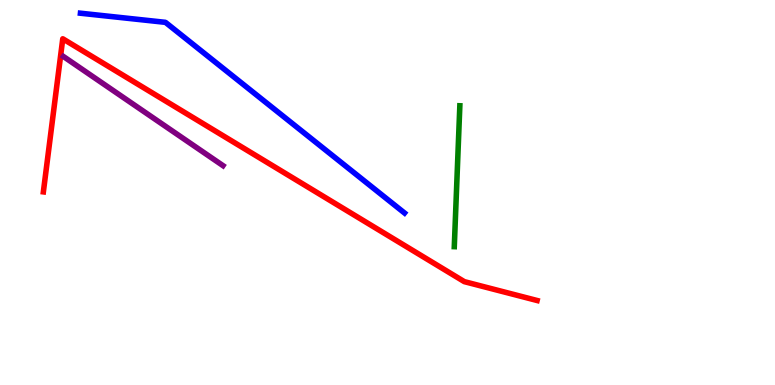[{'lines': ['blue', 'red'], 'intersections': []}, {'lines': ['green', 'red'], 'intersections': []}, {'lines': ['purple', 'red'], 'intersections': []}, {'lines': ['blue', 'green'], 'intersections': []}, {'lines': ['blue', 'purple'], 'intersections': []}, {'lines': ['green', 'purple'], 'intersections': []}]